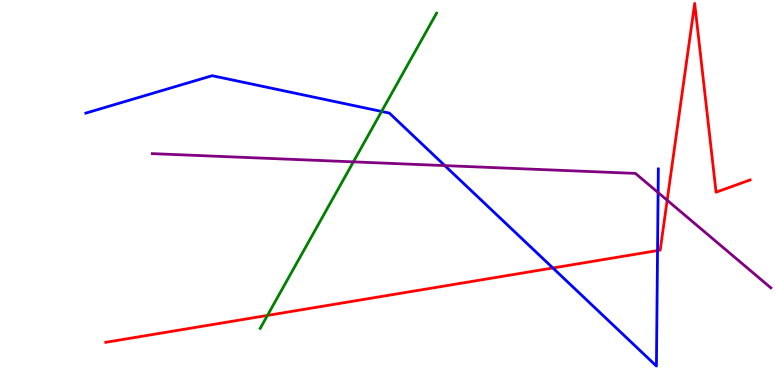[{'lines': ['blue', 'red'], 'intersections': [{'x': 7.13, 'y': 3.04}, {'x': 8.48, 'y': 3.49}]}, {'lines': ['green', 'red'], 'intersections': [{'x': 3.45, 'y': 1.81}]}, {'lines': ['purple', 'red'], 'intersections': [{'x': 8.61, 'y': 4.8}]}, {'lines': ['blue', 'green'], 'intersections': [{'x': 4.92, 'y': 7.11}]}, {'lines': ['blue', 'purple'], 'intersections': [{'x': 5.74, 'y': 5.7}, {'x': 8.49, 'y': 5.0}]}, {'lines': ['green', 'purple'], 'intersections': [{'x': 4.56, 'y': 5.8}]}]